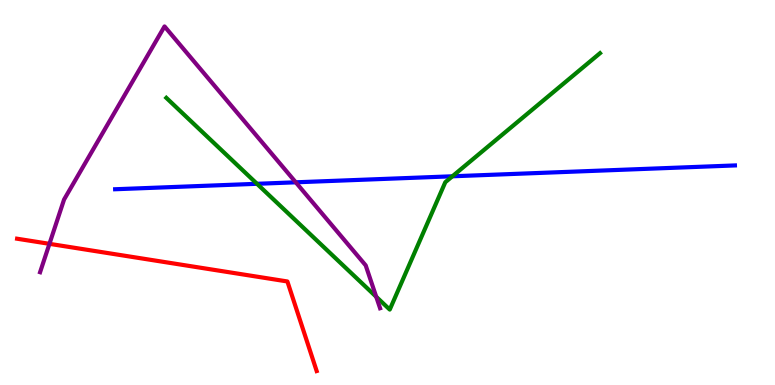[{'lines': ['blue', 'red'], 'intersections': []}, {'lines': ['green', 'red'], 'intersections': []}, {'lines': ['purple', 'red'], 'intersections': [{'x': 0.638, 'y': 3.67}]}, {'lines': ['blue', 'green'], 'intersections': [{'x': 3.32, 'y': 5.23}, {'x': 5.84, 'y': 5.42}]}, {'lines': ['blue', 'purple'], 'intersections': [{'x': 3.82, 'y': 5.26}]}, {'lines': ['green', 'purple'], 'intersections': [{'x': 4.85, 'y': 2.29}]}]